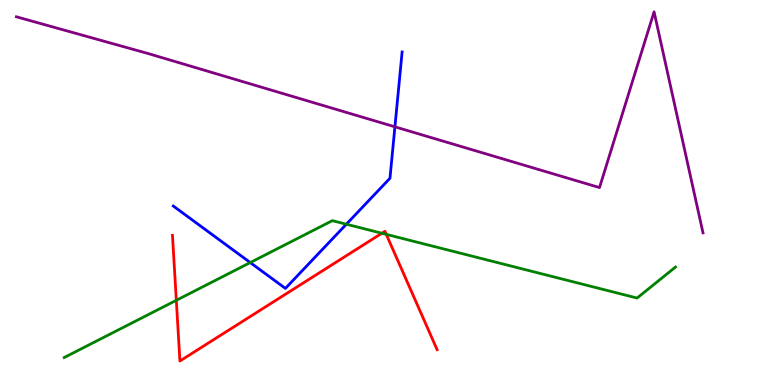[{'lines': ['blue', 'red'], 'intersections': []}, {'lines': ['green', 'red'], 'intersections': [{'x': 2.28, 'y': 2.2}, {'x': 4.93, 'y': 3.94}, {'x': 4.98, 'y': 3.91}]}, {'lines': ['purple', 'red'], 'intersections': []}, {'lines': ['blue', 'green'], 'intersections': [{'x': 3.23, 'y': 3.18}, {'x': 4.47, 'y': 4.18}]}, {'lines': ['blue', 'purple'], 'intersections': [{'x': 5.1, 'y': 6.71}]}, {'lines': ['green', 'purple'], 'intersections': []}]